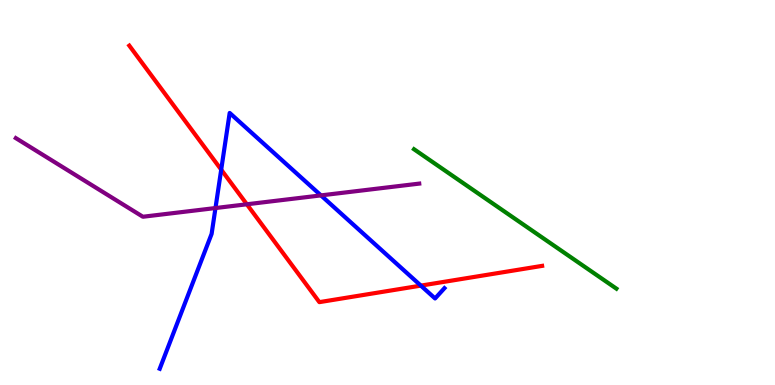[{'lines': ['blue', 'red'], 'intersections': [{'x': 2.85, 'y': 5.59}, {'x': 5.43, 'y': 2.58}]}, {'lines': ['green', 'red'], 'intersections': []}, {'lines': ['purple', 'red'], 'intersections': [{'x': 3.19, 'y': 4.69}]}, {'lines': ['blue', 'green'], 'intersections': []}, {'lines': ['blue', 'purple'], 'intersections': [{'x': 2.78, 'y': 4.6}, {'x': 4.14, 'y': 4.92}]}, {'lines': ['green', 'purple'], 'intersections': []}]